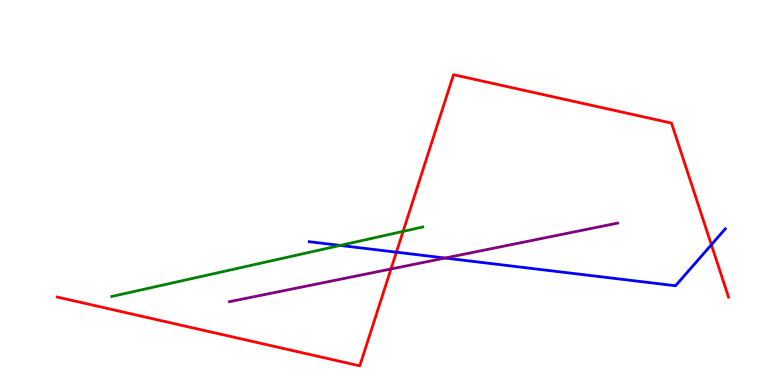[{'lines': ['blue', 'red'], 'intersections': [{'x': 5.11, 'y': 3.45}, {'x': 9.18, 'y': 3.64}]}, {'lines': ['green', 'red'], 'intersections': [{'x': 5.2, 'y': 3.99}]}, {'lines': ['purple', 'red'], 'intersections': [{'x': 5.04, 'y': 3.01}]}, {'lines': ['blue', 'green'], 'intersections': [{'x': 4.39, 'y': 3.63}]}, {'lines': ['blue', 'purple'], 'intersections': [{'x': 5.74, 'y': 3.3}]}, {'lines': ['green', 'purple'], 'intersections': []}]